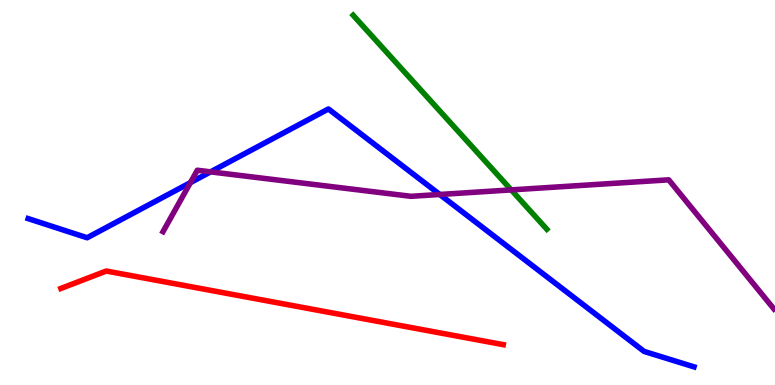[{'lines': ['blue', 'red'], 'intersections': []}, {'lines': ['green', 'red'], 'intersections': []}, {'lines': ['purple', 'red'], 'intersections': []}, {'lines': ['blue', 'green'], 'intersections': []}, {'lines': ['blue', 'purple'], 'intersections': [{'x': 2.46, 'y': 5.26}, {'x': 2.72, 'y': 5.54}, {'x': 5.67, 'y': 4.95}]}, {'lines': ['green', 'purple'], 'intersections': [{'x': 6.6, 'y': 5.07}]}]